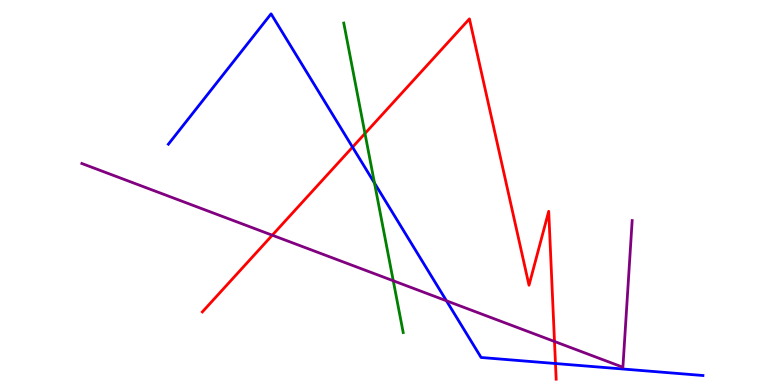[{'lines': ['blue', 'red'], 'intersections': [{'x': 4.55, 'y': 6.18}, {'x': 7.17, 'y': 0.558}]}, {'lines': ['green', 'red'], 'intersections': [{'x': 4.71, 'y': 6.53}]}, {'lines': ['purple', 'red'], 'intersections': [{'x': 3.51, 'y': 3.89}, {'x': 7.15, 'y': 1.13}]}, {'lines': ['blue', 'green'], 'intersections': [{'x': 4.83, 'y': 5.24}]}, {'lines': ['blue', 'purple'], 'intersections': [{'x': 5.76, 'y': 2.19}]}, {'lines': ['green', 'purple'], 'intersections': [{'x': 5.07, 'y': 2.71}]}]